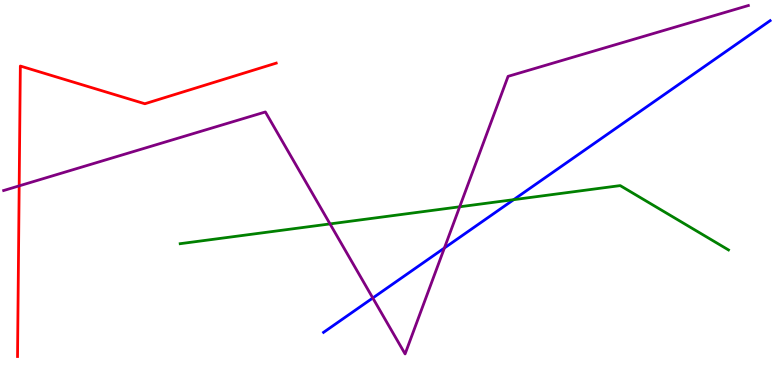[{'lines': ['blue', 'red'], 'intersections': []}, {'lines': ['green', 'red'], 'intersections': []}, {'lines': ['purple', 'red'], 'intersections': [{'x': 0.248, 'y': 5.17}]}, {'lines': ['blue', 'green'], 'intersections': [{'x': 6.63, 'y': 4.81}]}, {'lines': ['blue', 'purple'], 'intersections': [{'x': 4.81, 'y': 2.26}, {'x': 5.73, 'y': 3.56}]}, {'lines': ['green', 'purple'], 'intersections': [{'x': 4.26, 'y': 4.18}, {'x': 5.93, 'y': 4.63}]}]